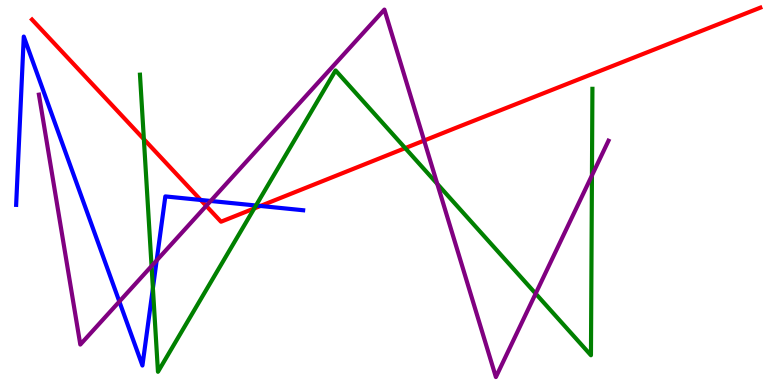[{'lines': ['blue', 'red'], 'intersections': [{'x': 2.59, 'y': 4.81}, {'x': 3.36, 'y': 4.65}]}, {'lines': ['green', 'red'], 'intersections': [{'x': 1.86, 'y': 6.38}, {'x': 3.28, 'y': 4.59}, {'x': 5.23, 'y': 6.15}]}, {'lines': ['purple', 'red'], 'intersections': [{'x': 2.66, 'y': 4.65}, {'x': 5.47, 'y': 6.35}]}, {'lines': ['blue', 'green'], 'intersections': [{'x': 1.97, 'y': 2.51}, {'x': 3.3, 'y': 4.66}]}, {'lines': ['blue', 'purple'], 'intersections': [{'x': 1.54, 'y': 2.17}, {'x': 2.02, 'y': 3.23}, {'x': 2.72, 'y': 4.78}]}, {'lines': ['green', 'purple'], 'intersections': [{'x': 1.96, 'y': 3.09}, {'x': 5.64, 'y': 5.22}, {'x': 6.91, 'y': 2.37}, {'x': 7.64, 'y': 5.44}]}]